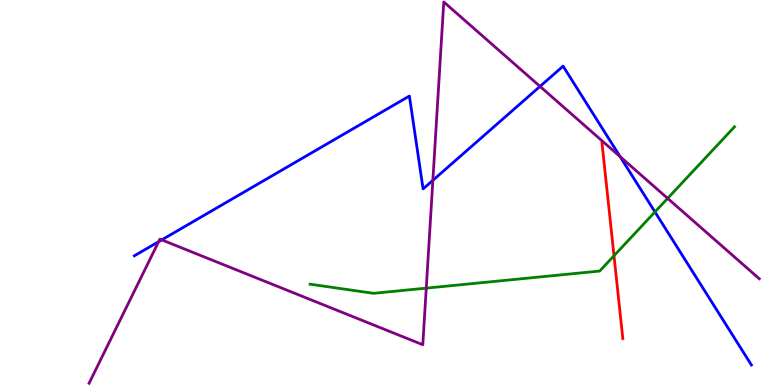[{'lines': ['blue', 'red'], 'intersections': []}, {'lines': ['green', 'red'], 'intersections': [{'x': 7.92, 'y': 3.36}]}, {'lines': ['purple', 'red'], 'intersections': []}, {'lines': ['blue', 'green'], 'intersections': [{'x': 8.45, 'y': 4.5}]}, {'lines': ['blue', 'purple'], 'intersections': [{'x': 2.05, 'y': 3.72}, {'x': 2.09, 'y': 3.77}, {'x': 5.59, 'y': 5.32}, {'x': 6.97, 'y': 7.76}, {'x': 8.0, 'y': 5.93}]}, {'lines': ['green', 'purple'], 'intersections': [{'x': 5.5, 'y': 2.52}, {'x': 8.61, 'y': 4.85}]}]